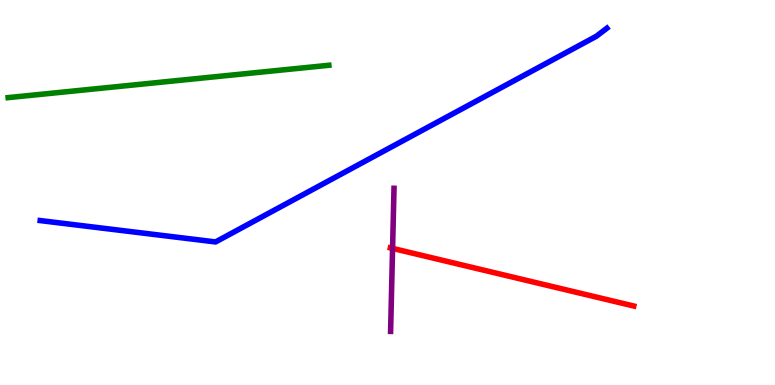[{'lines': ['blue', 'red'], 'intersections': []}, {'lines': ['green', 'red'], 'intersections': []}, {'lines': ['purple', 'red'], 'intersections': [{'x': 5.07, 'y': 3.55}]}, {'lines': ['blue', 'green'], 'intersections': []}, {'lines': ['blue', 'purple'], 'intersections': []}, {'lines': ['green', 'purple'], 'intersections': []}]